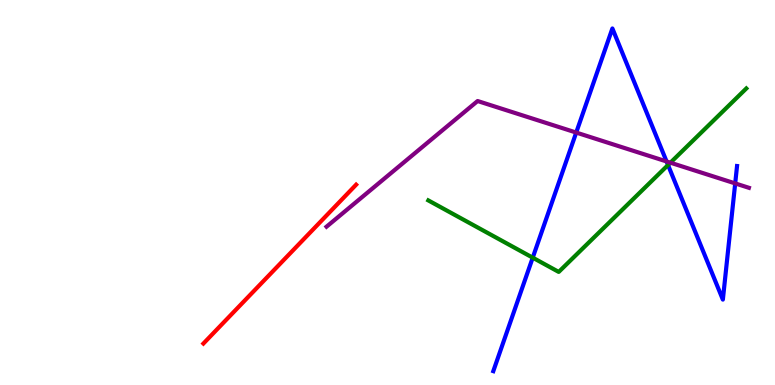[{'lines': ['blue', 'red'], 'intersections': []}, {'lines': ['green', 'red'], 'intersections': []}, {'lines': ['purple', 'red'], 'intersections': []}, {'lines': ['blue', 'green'], 'intersections': [{'x': 6.87, 'y': 3.31}, {'x': 8.62, 'y': 5.71}]}, {'lines': ['blue', 'purple'], 'intersections': [{'x': 7.44, 'y': 6.56}, {'x': 8.6, 'y': 5.81}, {'x': 9.49, 'y': 5.24}]}, {'lines': ['green', 'purple'], 'intersections': [{'x': 8.65, 'y': 5.77}]}]